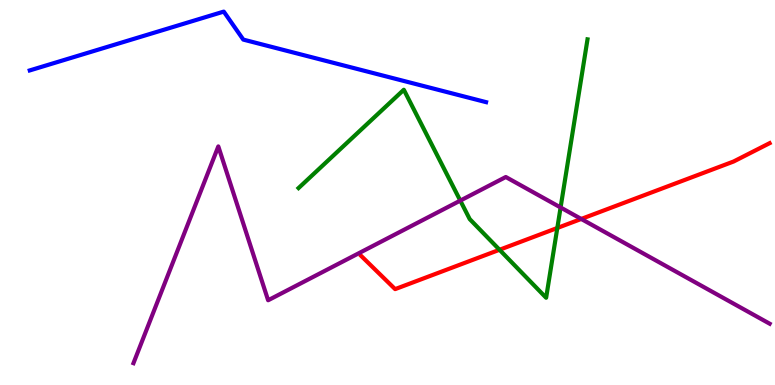[{'lines': ['blue', 'red'], 'intersections': []}, {'lines': ['green', 'red'], 'intersections': [{'x': 6.45, 'y': 3.51}, {'x': 7.19, 'y': 4.08}]}, {'lines': ['purple', 'red'], 'intersections': [{'x': 7.5, 'y': 4.31}]}, {'lines': ['blue', 'green'], 'intersections': []}, {'lines': ['blue', 'purple'], 'intersections': []}, {'lines': ['green', 'purple'], 'intersections': [{'x': 5.94, 'y': 4.79}, {'x': 7.23, 'y': 4.61}]}]